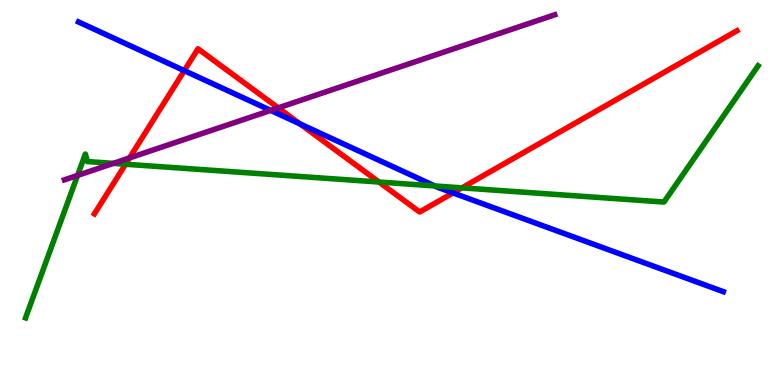[{'lines': ['blue', 'red'], 'intersections': [{'x': 2.38, 'y': 8.17}, {'x': 3.87, 'y': 6.78}, {'x': 5.85, 'y': 4.99}]}, {'lines': ['green', 'red'], 'intersections': [{'x': 1.62, 'y': 5.73}, {'x': 4.89, 'y': 5.27}, {'x': 5.96, 'y': 5.12}]}, {'lines': ['purple', 'red'], 'intersections': [{'x': 1.67, 'y': 5.9}, {'x': 3.59, 'y': 7.2}]}, {'lines': ['blue', 'green'], 'intersections': [{'x': 5.61, 'y': 5.17}]}, {'lines': ['blue', 'purple'], 'intersections': [{'x': 3.49, 'y': 7.13}]}, {'lines': ['green', 'purple'], 'intersections': [{'x': 1.0, 'y': 5.44}, {'x': 1.46, 'y': 5.76}]}]